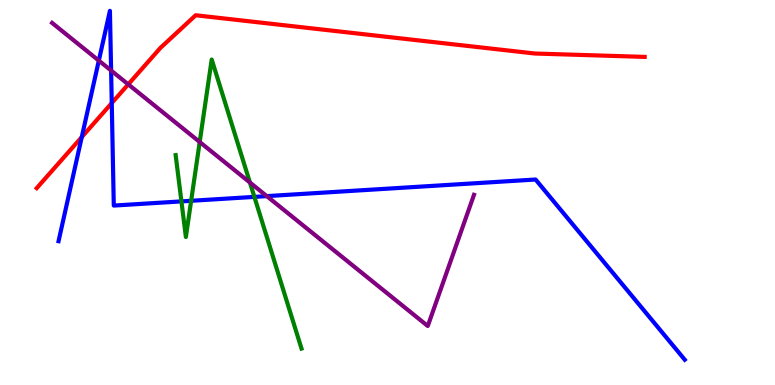[{'lines': ['blue', 'red'], 'intersections': [{'x': 1.06, 'y': 6.44}, {'x': 1.44, 'y': 7.32}]}, {'lines': ['green', 'red'], 'intersections': []}, {'lines': ['purple', 'red'], 'intersections': [{'x': 1.65, 'y': 7.81}]}, {'lines': ['blue', 'green'], 'intersections': [{'x': 2.34, 'y': 4.77}, {'x': 2.47, 'y': 4.78}, {'x': 3.28, 'y': 4.89}]}, {'lines': ['blue', 'purple'], 'intersections': [{'x': 1.28, 'y': 8.43}, {'x': 1.43, 'y': 8.17}, {'x': 3.44, 'y': 4.91}]}, {'lines': ['green', 'purple'], 'intersections': [{'x': 2.58, 'y': 6.31}, {'x': 3.22, 'y': 5.26}]}]